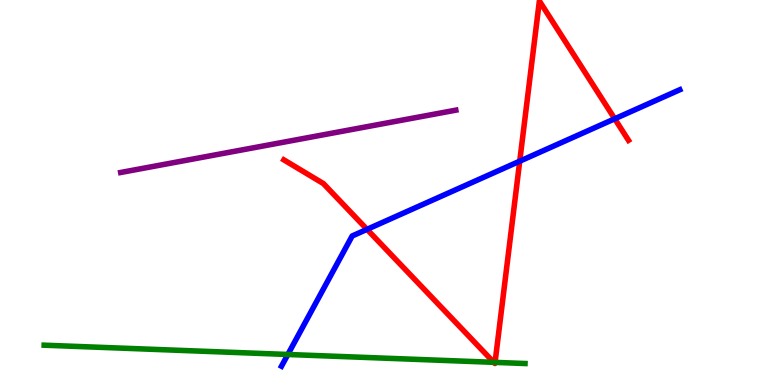[{'lines': ['blue', 'red'], 'intersections': [{'x': 4.74, 'y': 4.04}, {'x': 6.71, 'y': 5.81}, {'x': 7.93, 'y': 6.91}]}, {'lines': ['green', 'red'], 'intersections': [{'x': 6.37, 'y': 0.589}, {'x': 6.39, 'y': 0.588}]}, {'lines': ['purple', 'red'], 'intersections': []}, {'lines': ['blue', 'green'], 'intersections': [{'x': 3.71, 'y': 0.793}]}, {'lines': ['blue', 'purple'], 'intersections': []}, {'lines': ['green', 'purple'], 'intersections': []}]